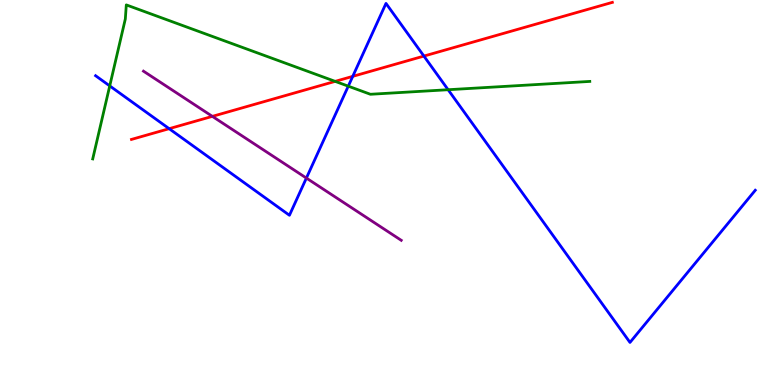[{'lines': ['blue', 'red'], 'intersections': [{'x': 2.18, 'y': 6.66}, {'x': 4.55, 'y': 8.02}, {'x': 5.47, 'y': 8.54}]}, {'lines': ['green', 'red'], 'intersections': [{'x': 4.32, 'y': 7.89}]}, {'lines': ['purple', 'red'], 'intersections': [{'x': 2.74, 'y': 6.98}]}, {'lines': ['blue', 'green'], 'intersections': [{'x': 1.42, 'y': 7.77}, {'x': 4.49, 'y': 7.76}, {'x': 5.78, 'y': 7.67}]}, {'lines': ['blue', 'purple'], 'intersections': [{'x': 3.95, 'y': 5.37}]}, {'lines': ['green', 'purple'], 'intersections': []}]